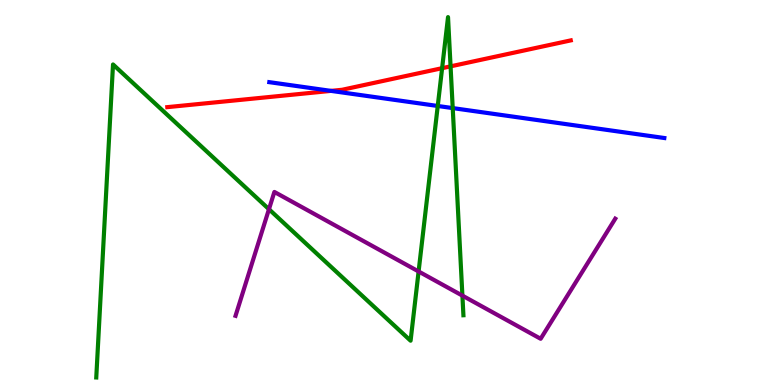[{'lines': ['blue', 'red'], 'intersections': [{'x': 4.27, 'y': 7.64}]}, {'lines': ['green', 'red'], 'intersections': [{'x': 5.7, 'y': 8.23}, {'x': 5.81, 'y': 8.28}]}, {'lines': ['purple', 'red'], 'intersections': []}, {'lines': ['blue', 'green'], 'intersections': [{'x': 5.65, 'y': 7.25}, {'x': 5.84, 'y': 7.19}]}, {'lines': ['blue', 'purple'], 'intersections': []}, {'lines': ['green', 'purple'], 'intersections': [{'x': 3.47, 'y': 4.57}, {'x': 5.4, 'y': 2.95}, {'x': 5.97, 'y': 2.32}]}]